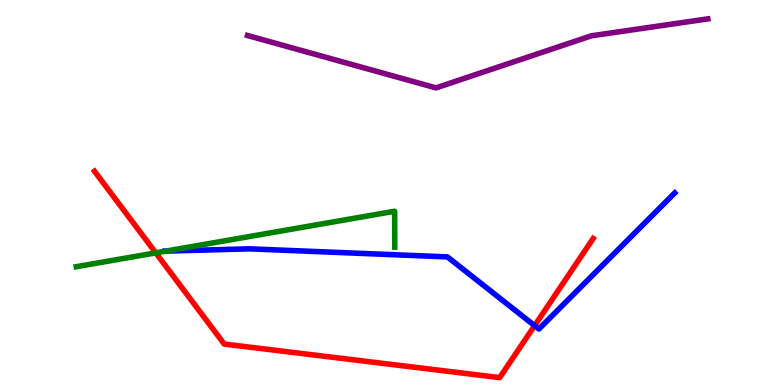[{'lines': ['blue', 'red'], 'intersections': [{'x': 6.9, 'y': 1.54}]}, {'lines': ['green', 'red'], 'intersections': [{'x': 2.01, 'y': 3.43}]}, {'lines': ['purple', 'red'], 'intersections': []}, {'lines': ['blue', 'green'], 'intersections': [{'x': 2.14, 'y': 3.48}]}, {'lines': ['blue', 'purple'], 'intersections': []}, {'lines': ['green', 'purple'], 'intersections': []}]